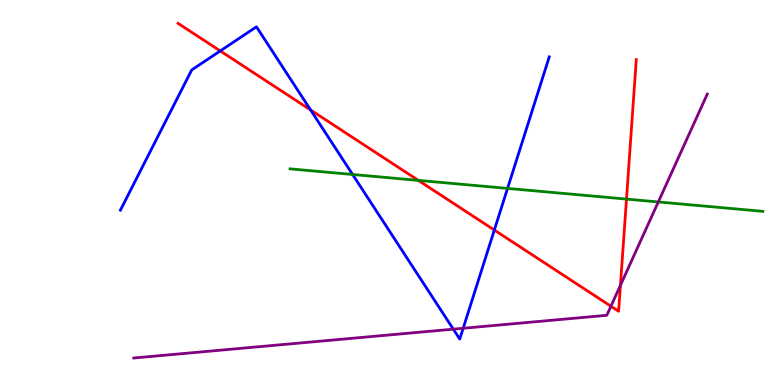[{'lines': ['blue', 'red'], 'intersections': [{'x': 2.84, 'y': 8.68}, {'x': 4.01, 'y': 7.14}, {'x': 6.38, 'y': 4.02}]}, {'lines': ['green', 'red'], 'intersections': [{'x': 5.4, 'y': 5.31}, {'x': 8.08, 'y': 4.83}]}, {'lines': ['purple', 'red'], 'intersections': [{'x': 7.88, 'y': 2.05}, {'x': 8.01, 'y': 2.59}]}, {'lines': ['blue', 'green'], 'intersections': [{'x': 4.55, 'y': 5.47}, {'x': 6.55, 'y': 5.11}]}, {'lines': ['blue', 'purple'], 'intersections': [{'x': 5.85, 'y': 1.45}, {'x': 5.98, 'y': 1.47}]}, {'lines': ['green', 'purple'], 'intersections': [{'x': 8.49, 'y': 4.75}]}]